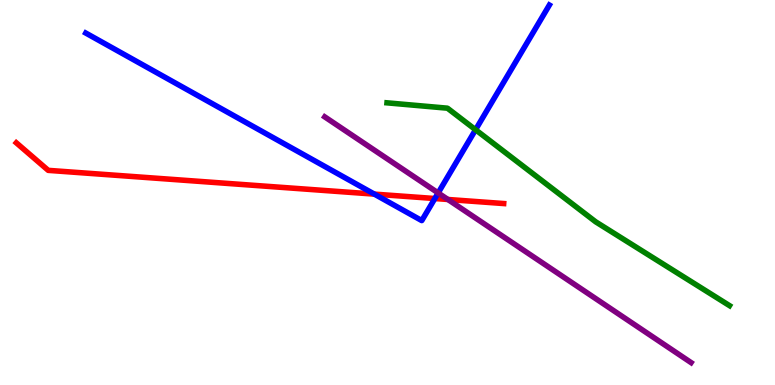[{'lines': ['blue', 'red'], 'intersections': [{'x': 4.83, 'y': 4.96}, {'x': 5.61, 'y': 4.84}]}, {'lines': ['green', 'red'], 'intersections': []}, {'lines': ['purple', 'red'], 'intersections': [{'x': 5.78, 'y': 4.82}]}, {'lines': ['blue', 'green'], 'intersections': [{'x': 6.14, 'y': 6.63}]}, {'lines': ['blue', 'purple'], 'intersections': [{'x': 5.65, 'y': 4.99}]}, {'lines': ['green', 'purple'], 'intersections': []}]